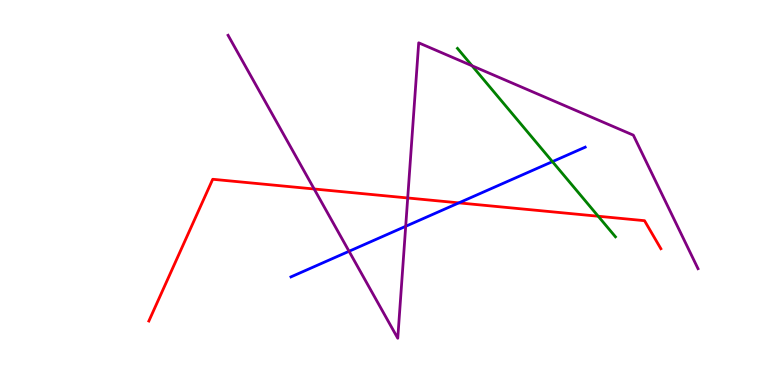[{'lines': ['blue', 'red'], 'intersections': [{'x': 5.92, 'y': 4.73}]}, {'lines': ['green', 'red'], 'intersections': [{'x': 7.72, 'y': 4.38}]}, {'lines': ['purple', 'red'], 'intersections': [{'x': 4.05, 'y': 5.09}, {'x': 5.26, 'y': 4.86}]}, {'lines': ['blue', 'green'], 'intersections': [{'x': 7.13, 'y': 5.8}]}, {'lines': ['blue', 'purple'], 'intersections': [{'x': 4.5, 'y': 3.47}, {'x': 5.23, 'y': 4.12}]}, {'lines': ['green', 'purple'], 'intersections': [{'x': 6.09, 'y': 8.29}]}]